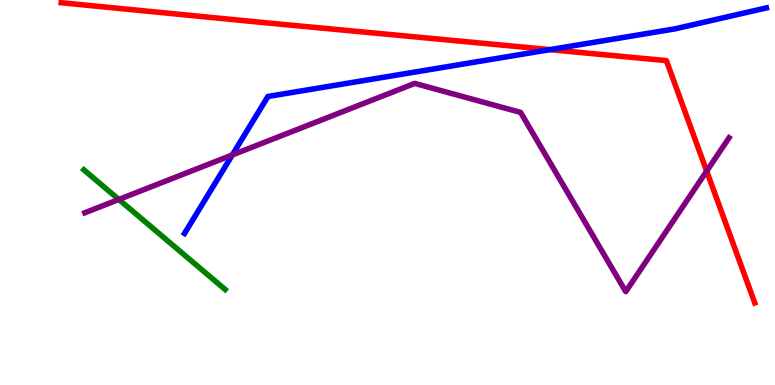[{'lines': ['blue', 'red'], 'intersections': [{'x': 7.1, 'y': 8.71}]}, {'lines': ['green', 'red'], 'intersections': []}, {'lines': ['purple', 'red'], 'intersections': [{'x': 9.12, 'y': 5.56}]}, {'lines': ['blue', 'green'], 'intersections': []}, {'lines': ['blue', 'purple'], 'intersections': [{'x': 3.0, 'y': 5.98}]}, {'lines': ['green', 'purple'], 'intersections': [{'x': 1.53, 'y': 4.82}]}]